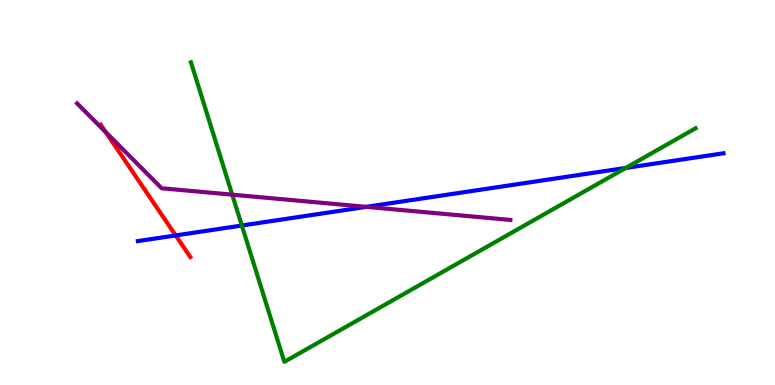[{'lines': ['blue', 'red'], 'intersections': [{'x': 2.27, 'y': 3.88}]}, {'lines': ['green', 'red'], 'intersections': []}, {'lines': ['purple', 'red'], 'intersections': [{'x': 1.36, 'y': 6.57}]}, {'lines': ['blue', 'green'], 'intersections': [{'x': 3.12, 'y': 4.14}, {'x': 8.07, 'y': 5.64}]}, {'lines': ['blue', 'purple'], 'intersections': [{'x': 4.73, 'y': 4.63}]}, {'lines': ['green', 'purple'], 'intersections': [{'x': 3.0, 'y': 4.94}]}]